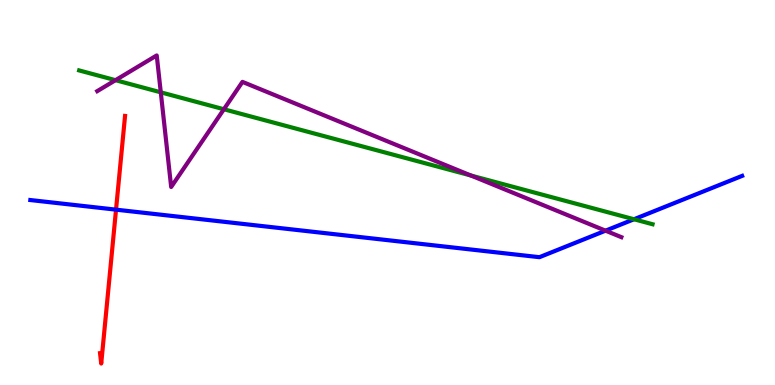[{'lines': ['blue', 'red'], 'intersections': [{'x': 1.5, 'y': 4.55}]}, {'lines': ['green', 'red'], 'intersections': []}, {'lines': ['purple', 'red'], 'intersections': []}, {'lines': ['blue', 'green'], 'intersections': [{'x': 8.18, 'y': 4.3}]}, {'lines': ['blue', 'purple'], 'intersections': [{'x': 7.81, 'y': 4.01}]}, {'lines': ['green', 'purple'], 'intersections': [{'x': 1.49, 'y': 7.92}, {'x': 2.07, 'y': 7.6}, {'x': 2.89, 'y': 7.16}, {'x': 6.08, 'y': 5.44}]}]